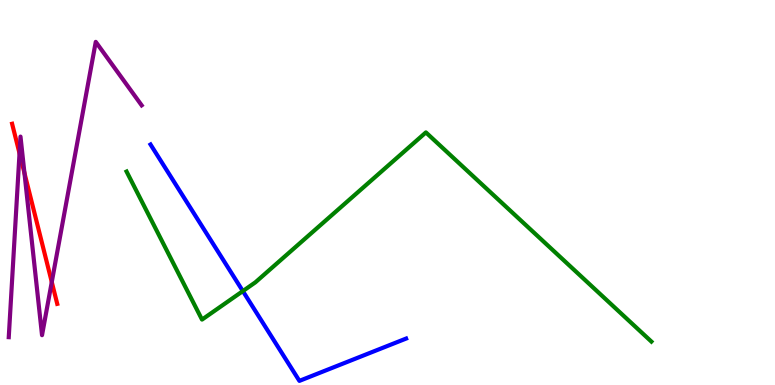[{'lines': ['blue', 'red'], 'intersections': []}, {'lines': ['green', 'red'], 'intersections': []}, {'lines': ['purple', 'red'], 'intersections': [{'x': 0.252, 'y': 6.02}, {'x': 0.316, 'y': 5.51}, {'x': 0.668, 'y': 2.67}]}, {'lines': ['blue', 'green'], 'intersections': [{'x': 3.13, 'y': 2.44}]}, {'lines': ['blue', 'purple'], 'intersections': []}, {'lines': ['green', 'purple'], 'intersections': []}]